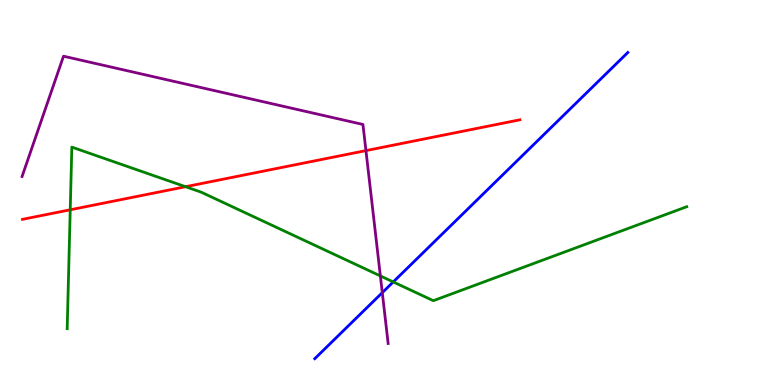[{'lines': ['blue', 'red'], 'intersections': []}, {'lines': ['green', 'red'], 'intersections': [{'x': 0.906, 'y': 4.55}, {'x': 2.39, 'y': 5.15}]}, {'lines': ['purple', 'red'], 'intersections': [{'x': 4.72, 'y': 6.09}]}, {'lines': ['blue', 'green'], 'intersections': [{'x': 5.07, 'y': 2.68}]}, {'lines': ['blue', 'purple'], 'intersections': [{'x': 4.93, 'y': 2.4}]}, {'lines': ['green', 'purple'], 'intersections': [{'x': 4.91, 'y': 2.83}]}]